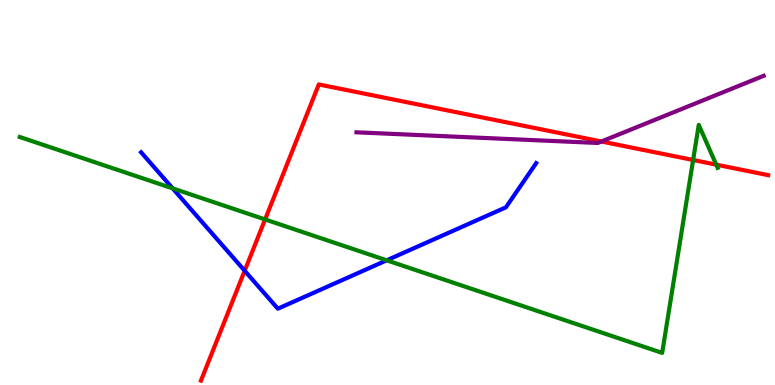[{'lines': ['blue', 'red'], 'intersections': [{'x': 3.16, 'y': 2.97}]}, {'lines': ['green', 'red'], 'intersections': [{'x': 3.42, 'y': 4.3}, {'x': 8.94, 'y': 5.84}, {'x': 9.24, 'y': 5.72}]}, {'lines': ['purple', 'red'], 'intersections': [{'x': 7.76, 'y': 6.32}]}, {'lines': ['blue', 'green'], 'intersections': [{'x': 2.23, 'y': 5.11}, {'x': 4.99, 'y': 3.24}]}, {'lines': ['blue', 'purple'], 'intersections': []}, {'lines': ['green', 'purple'], 'intersections': []}]